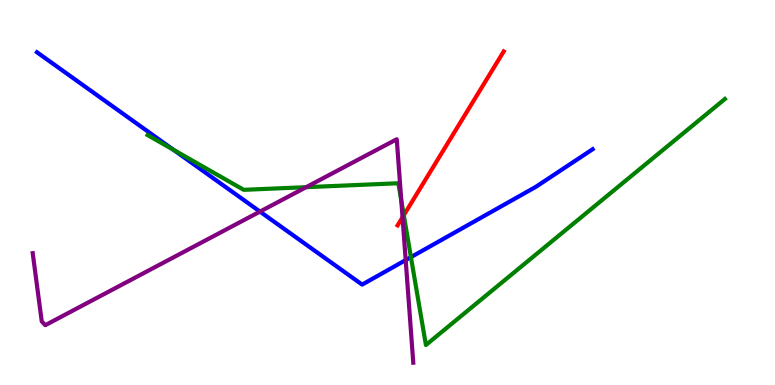[{'lines': ['blue', 'red'], 'intersections': []}, {'lines': ['green', 'red'], 'intersections': [{'x': 5.21, 'y': 4.41}]}, {'lines': ['purple', 'red'], 'intersections': [{'x': 5.19, 'y': 4.36}]}, {'lines': ['blue', 'green'], 'intersections': [{'x': 2.24, 'y': 6.11}, {'x': 5.3, 'y': 3.32}]}, {'lines': ['blue', 'purple'], 'intersections': [{'x': 3.35, 'y': 4.5}, {'x': 5.23, 'y': 3.24}]}, {'lines': ['green', 'purple'], 'intersections': [{'x': 3.95, 'y': 5.14}, {'x': 5.18, 'y': 4.79}]}]